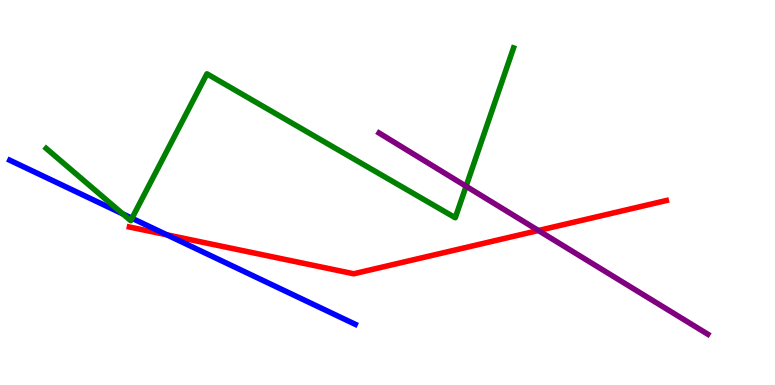[{'lines': ['blue', 'red'], 'intersections': [{'x': 2.15, 'y': 3.9}]}, {'lines': ['green', 'red'], 'intersections': []}, {'lines': ['purple', 'red'], 'intersections': [{'x': 6.95, 'y': 4.01}]}, {'lines': ['blue', 'green'], 'intersections': [{'x': 1.58, 'y': 4.44}, {'x': 1.7, 'y': 4.33}]}, {'lines': ['blue', 'purple'], 'intersections': []}, {'lines': ['green', 'purple'], 'intersections': [{'x': 6.01, 'y': 5.16}]}]